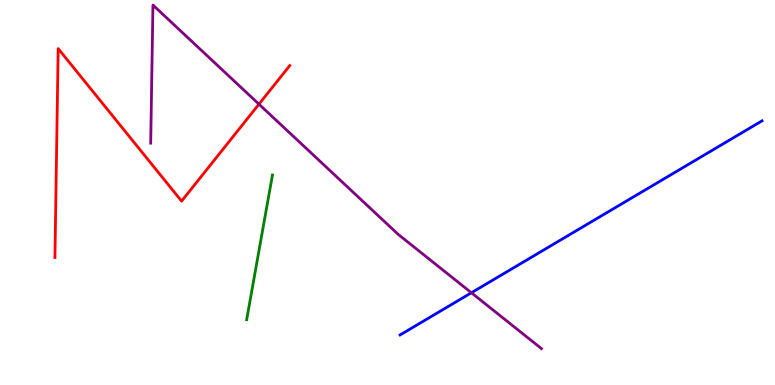[{'lines': ['blue', 'red'], 'intersections': []}, {'lines': ['green', 'red'], 'intersections': []}, {'lines': ['purple', 'red'], 'intersections': [{'x': 3.34, 'y': 7.29}]}, {'lines': ['blue', 'green'], 'intersections': []}, {'lines': ['blue', 'purple'], 'intersections': [{'x': 6.08, 'y': 2.4}]}, {'lines': ['green', 'purple'], 'intersections': []}]